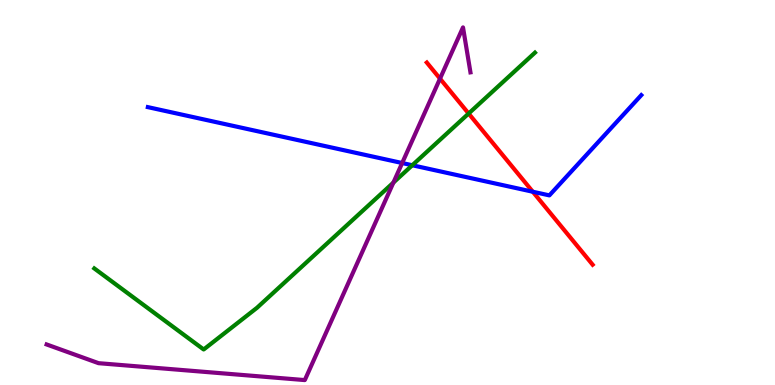[{'lines': ['blue', 'red'], 'intersections': [{'x': 6.87, 'y': 5.02}]}, {'lines': ['green', 'red'], 'intersections': [{'x': 6.05, 'y': 7.05}]}, {'lines': ['purple', 'red'], 'intersections': [{'x': 5.68, 'y': 7.96}]}, {'lines': ['blue', 'green'], 'intersections': [{'x': 5.32, 'y': 5.71}]}, {'lines': ['blue', 'purple'], 'intersections': [{'x': 5.19, 'y': 5.77}]}, {'lines': ['green', 'purple'], 'intersections': [{'x': 5.08, 'y': 5.26}]}]